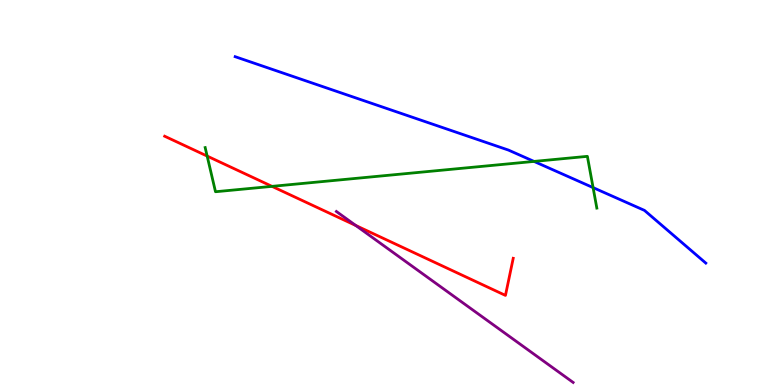[{'lines': ['blue', 'red'], 'intersections': []}, {'lines': ['green', 'red'], 'intersections': [{'x': 2.67, 'y': 5.95}, {'x': 3.51, 'y': 5.16}]}, {'lines': ['purple', 'red'], 'intersections': [{'x': 4.59, 'y': 4.14}]}, {'lines': ['blue', 'green'], 'intersections': [{'x': 6.89, 'y': 5.81}, {'x': 7.65, 'y': 5.13}]}, {'lines': ['blue', 'purple'], 'intersections': []}, {'lines': ['green', 'purple'], 'intersections': []}]